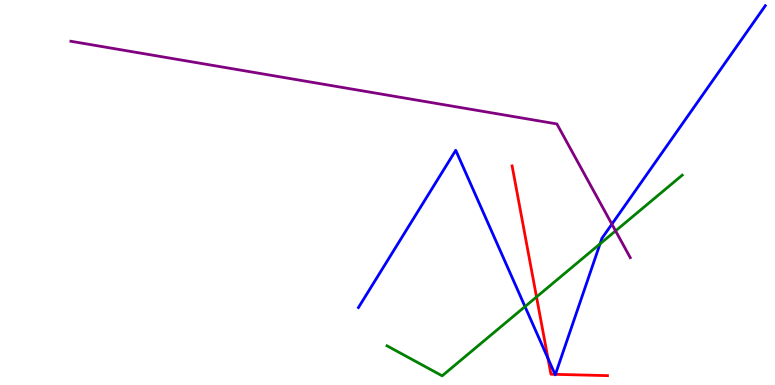[{'lines': ['blue', 'red'], 'intersections': [{'x': 7.07, 'y': 0.69}, {'x': 7.16, 'y': 0.277}, {'x': 7.17, 'y': 0.277}]}, {'lines': ['green', 'red'], 'intersections': [{'x': 6.92, 'y': 2.29}]}, {'lines': ['purple', 'red'], 'intersections': []}, {'lines': ['blue', 'green'], 'intersections': [{'x': 6.77, 'y': 2.04}, {'x': 7.74, 'y': 3.67}]}, {'lines': ['blue', 'purple'], 'intersections': [{'x': 7.9, 'y': 4.18}]}, {'lines': ['green', 'purple'], 'intersections': [{'x': 7.94, 'y': 4.0}]}]